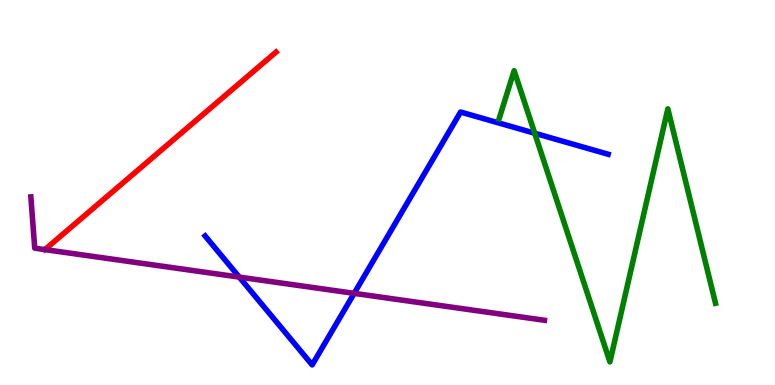[{'lines': ['blue', 'red'], 'intersections': []}, {'lines': ['green', 'red'], 'intersections': []}, {'lines': ['purple', 'red'], 'intersections': []}, {'lines': ['blue', 'green'], 'intersections': [{'x': 6.9, 'y': 6.54}]}, {'lines': ['blue', 'purple'], 'intersections': [{'x': 3.09, 'y': 2.8}, {'x': 4.57, 'y': 2.38}]}, {'lines': ['green', 'purple'], 'intersections': []}]